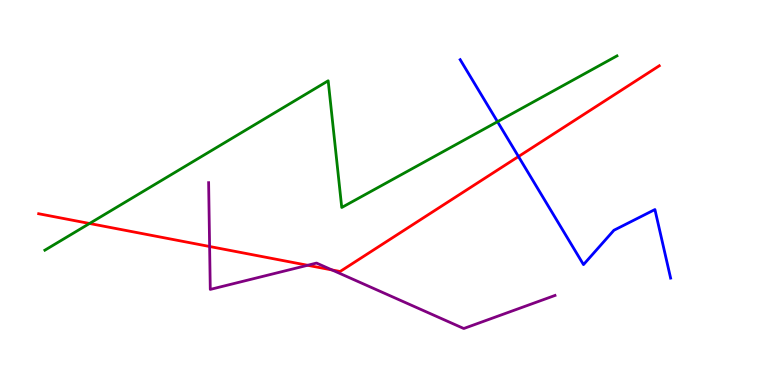[{'lines': ['blue', 'red'], 'intersections': [{'x': 6.69, 'y': 5.93}]}, {'lines': ['green', 'red'], 'intersections': [{'x': 1.16, 'y': 4.2}]}, {'lines': ['purple', 'red'], 'intersections': [{'x': 2.7, 'y': 3.6}, {'x': 3.97, 'y': 3.11}, {'x': 4.28, 'y': 2.99}]}, {'lines': ['blue', 'green'], 'intersections': [{'x': 6.42, 'y': 6.84}]}, {'lines': ['blue', 'purple'], 'intersections': []}, {'lines': ['green', 'purple'], 'intersections': []}]